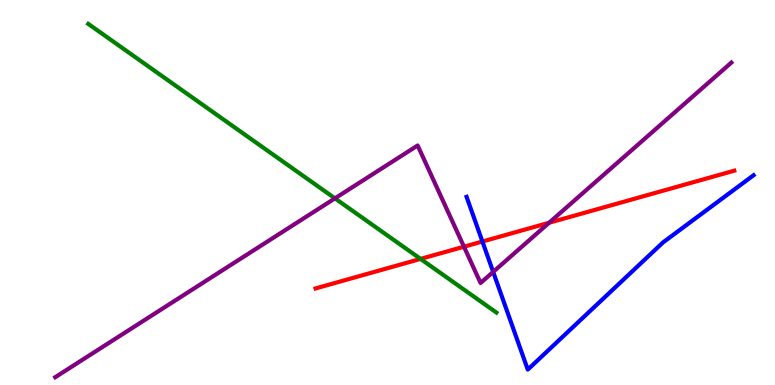[{'lines': ['blue', 'red'], 'intersections': [{'x': 6.22, 'y': 3.73}]}, {'lines': ['green', 'red'], 'intersections': [{'x': 5.43, 'y': 3.28}]}, {'lines': ['purple', 'red'], 'intersections': [{'x': 5.99, 'y': 3.59}, {'x': 7.09, 'y': 4.21}]}, {'lines': ['blue', 'green'], 'intersections': []}, {'lines': ['blue', 'purple'], 'intersections': [{'x': 6.36, 'y': 2.94}]}, {'lines': ['green', 'purple'], 'intersections': [{'x': 4.32, 'y': 4.85}]}]